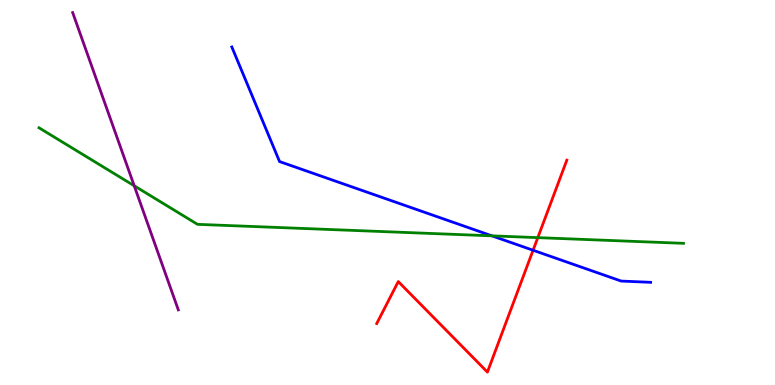[{'lines': ['blue', 'red'], 'intersections': [{'x': 6.88, 'y': 3.5}]}, {'lines': ['green', 'red'], 'intersections': [{'x': 6.94, 'y': 3.83}]}, {'lines': ['purple', 'red'], 'intersections': []}, {'lines': ['blue', 'green'], 'intersections': [{'x': 6.35, 'y': 3.87}]}, {'lines': ['blue', 'purple'], 'intersections': []}, {'lines': ['green', 'purple'], 'intersections': [{'x': 1.73, 'y': 5.17}]}]